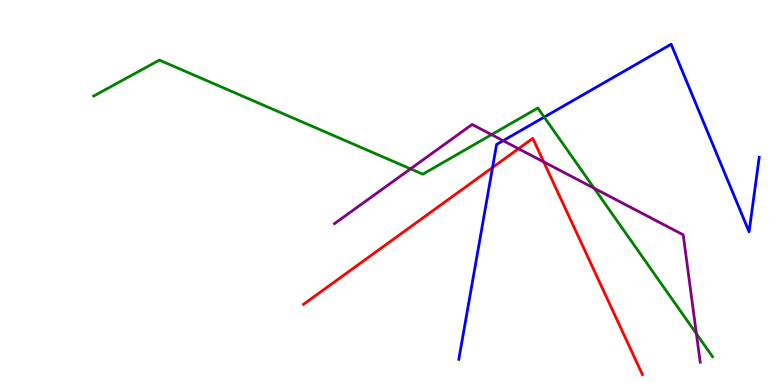[{'lines': ['blue', 'red'], 'intersections': [{'x': 6.36, 'y': 5.65}]}, {'lines': ['green', 'red'], 'intersections': []}, {'lines': ['purple', 'red'], 'intersections': [{'x': 6.69, 'y': 6.14}, {'x': 7.02, 'y': 5.8}]}, {'lines': ['blue', 'green'], 'intersections': [{'x': 7.02, 'y': 6.96}]}, {'lines': ['blue', 'purple'], 'intersections': [{'x': 6.49, 'y': 6.35}]}, {'lines': ['green', 'purple'], 'intersections': [{'x': 5.3, 'y': 5.61}, {'x': 6.34, 'y': 6.5}, {'x': 7.67, 'y': 5.11}, {'x': 8.99, 'y': 1.33}]}]